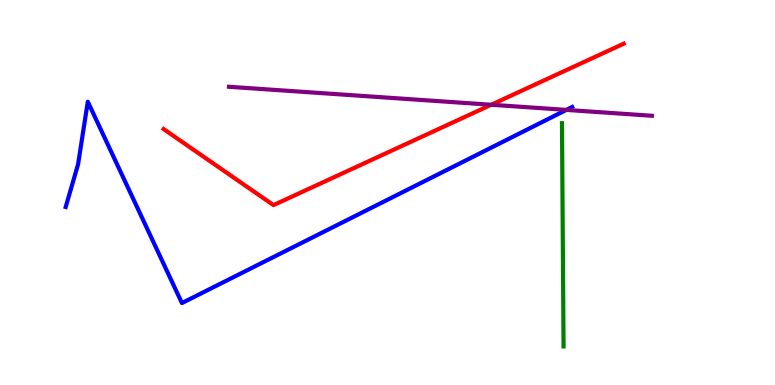[{'lines': ['blue', 'red'], 'intersections': []}, {'lines': ['green', 'red'], 'intersections': []}, {'lines': ['purple', 'red'], 'intersections': [{'x': 6.34, 'y': 7.28}]}, {'lines': ['blue', 'green'], 'intersections': []}, {'lines': ['blue', 'purple'], 'intersections': [{'x': 7.31, 'y': 7.15}]}, {'lines': ['green', 'purple'], 'intersections': []}]